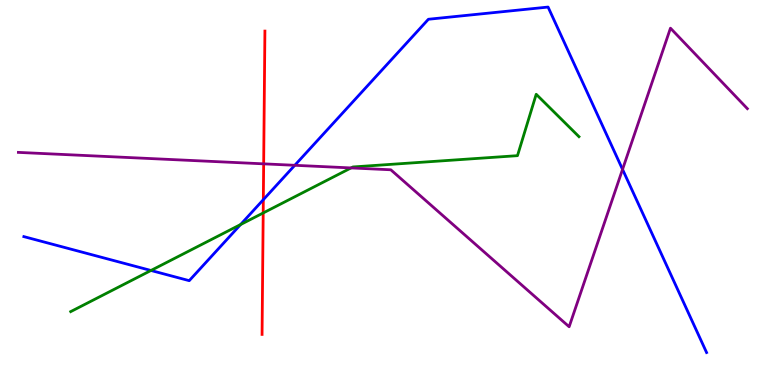[{'lines': ['blue', 'red'], 'intersections': [{'x': 3.4, 'y': 4.81}]}, {'lines': ['green', 'red'], 'intersections': [{'x': 3.4, 'y': 4.47}]}, {'lines': ['purple', 'red'], 'intersections': [{'x': 3.4, 'y': 5.74}]}, {'lines': ['blue', 'green'], 'intersections': [{'x': 1.95, 'y': 2.97}, {'x': 3.1, 'y': 4.17}]}, {'lines': ['blue', 'purple'], 'intersections': [{'x': 3.8, 'y': 5.71}, {'x': 8.03, 'y': 5.6}]}, {'lines': ['green', 'purple'], 'intersections': [{'x': 4.53, 'y': 5.64}]}]